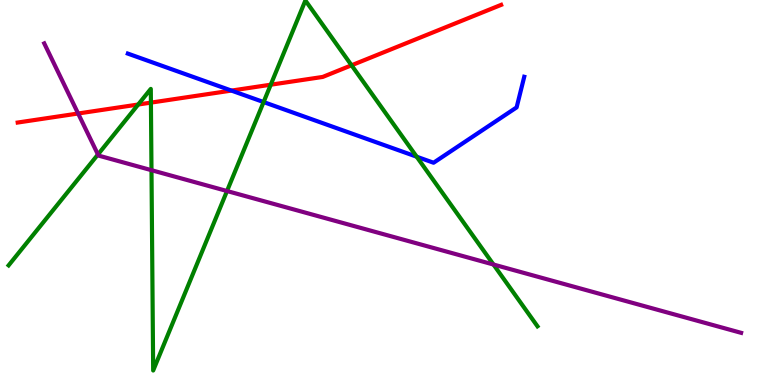[{'lines': ['blue', 'red'], 'intersections': [{'x': 2.99, 'y': 7.65}]}, {'lines': ['green', 'red'], 'intersections': [{'x': 1.78, 'y': 7.29}, {'x': 1.95, 'y': 7.33}, {'x': 3.49, 'y': 7.8}, {'x': 4.54, 'y': 8.3}]}, {'lines': ['purple', 'red'], 'intersections': [{'x': 1.01, 'y': 7.05}]}, {'lines': ['blue', 'green'], 'intersections': [{'x': 3.4, 'y': 7.35}, {'x': 5.38, 'y': 5.93}]}, {'lines': ['blue', 'purple'], 'intersections': []}, {'lines': ['green', 'purple'], 'intersections': [{'x': 1.26, 'y': 5.99}, {'x': 1.95, 'y': 5.58}, {'x': 2.93, 'y': 5.04}, {'x': 6.37, 'y': 3.13}]}]